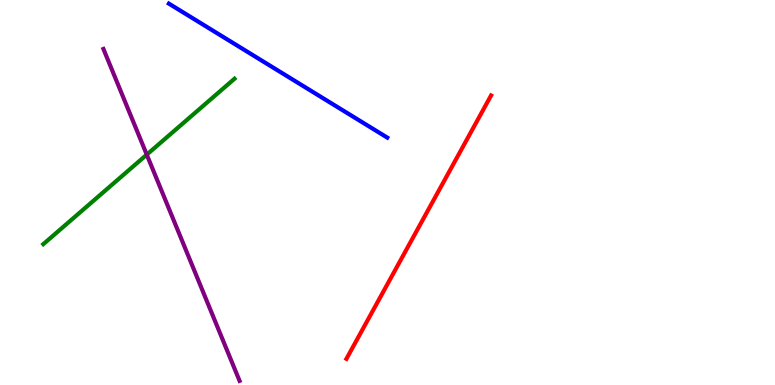[{'lines': ['blue', 'red'], 'intersections': []}, {'lines': ['green', 'red'], 'intersections': []}, {'lines': ['purple', 'red'], 'intersections': []}, {'lines': ['blue', 'green'], 'intersections': []}, {'lines': ['blue', 'purple'], 'intersections': []}, {'lines': ['green', 'purple'], 'intersections': [{'x': 1.89, 'y': 5.98}]}]